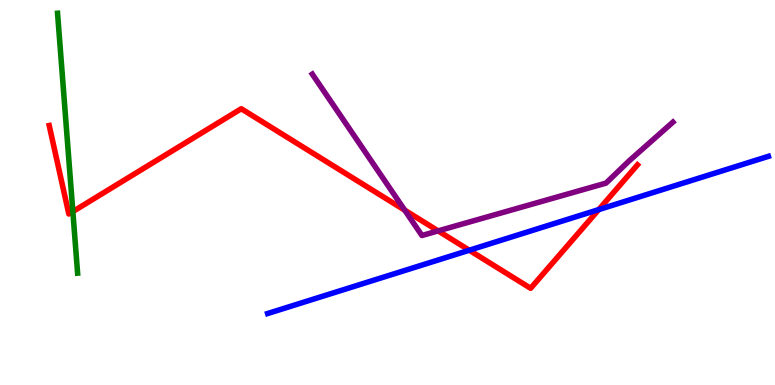[{'lines': ['blue', 'red'], 'intersections': [{'x': 6.06, 'y': 3.5}, {'x': 7.73, 'y': 4.56}]}, {'lines': ['green', 'red'], 'intersections': [{'x': 0.94, 'y': 4.51}]}, {'lines': ['purple', 'red'], 'intersections': [{'x': 5.22, 'y': 4.54}, {'x': 5.65, 'y': 4.0}]}, {'lines': ['blue', 'green'], 'intersections': []}, {'lines': ['blue', 'purple'], 'intersections': []}, {'lines': ['green', 'purple'], 'intersections': []}]